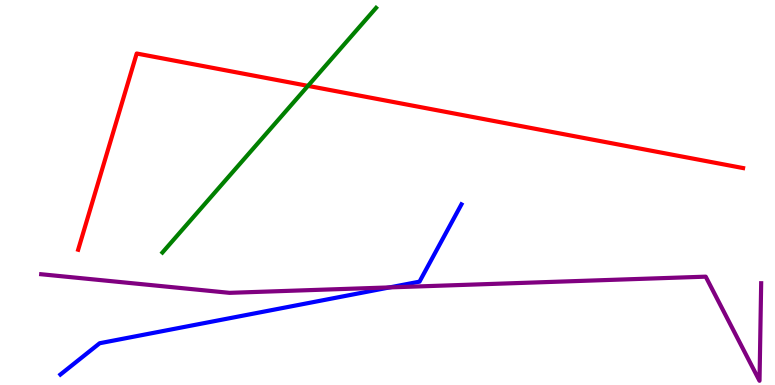[{'lines': ['blue', 'red'], 'intersections': []}, {'lines': ['green', 'red'], 'intersections': [{'x': 3.97, 'y': 7.77}]}, {'lines': ['purple', 'red'], 'intersections': []}, {'lines': ['blue', 'green'], 'intersections': []}, {'lines': ['blue', 'purple'], 'intersections': [{'x': 5.03, 'y': 2.53}]}, {'lines': ['green', 'purple'], 'intersections': []}]